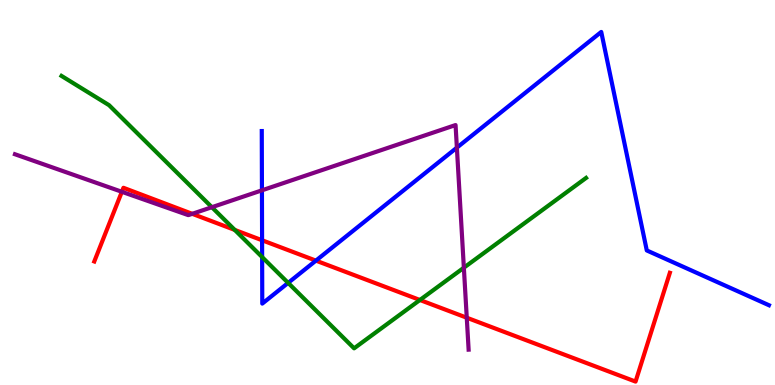[{'lines': ['blue', 'red'], 'intersections': [{'x': 3.38, 'y': 3.76}, {'x': 4.08, 'y': 3.23}]}, {'lines': ['green', 'red'], 'intersections': [{'x': 3.03, 'y': 4.03}, {'x': 5.42, 'y': 2.21}]}, {'lines': ['purple', 'red'], 'intersections': [{'x': 1.57, 'y': 5.02}, {'x': 2.48, 'y': 4.45}, {'x': 6.02, 'y': 1.75}]}, {'lines': ['blue', 'green'], 'intersections': [{'x': 3.38, 'y': 3.32}, {'x': 3.72, 'y': 2.65}]}, {'lines': ['blue', 'purple'], 'intersections': [{'x': 3.38, 'y': 5.06}, {'x': 5.9, 'y': 6.16}]}, {'lines': ['green', 'purple'], 'intersections': [{'x': 2.73, 'y': 4.62}, {'x': 5.99, 'y': 3.05}]}]